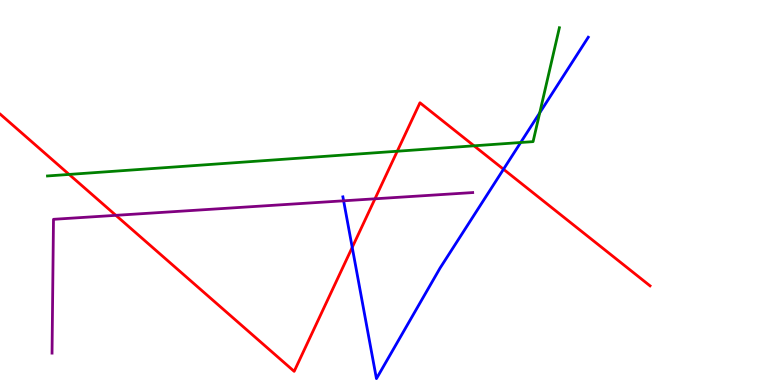[{'lines': ['blue', 'red'], 'intersections': [{'x': 4.54, 'y': 3.57}, {'x': 6.5, 'y': 5.6}]}, {'lines': ['green', 'red'], 'intersections': [{'x': 0.892, 'y': 5.47}, {'x': 5.13, 'y': 6.07}, {'x': 6.12, 'y': 6.21}]}, {'lines': ['purple', 'red'], 'intersections': [{'x': 1.5, 'y': 4.41}, {'x': 4.84, 'y': 4.84}]}, {'lines': ['blue', 'green'], 'intersections': [{'x': 6.72, 'y': 6.3}, {'x': 6.96, 'y': 7.07}]}, {'lines': ['blue', 'purple'], 'intersections': [{'x': 4.43, 'y': 4.78}]}, {'lines': ['green', 'purple'], 'intersections': []}]